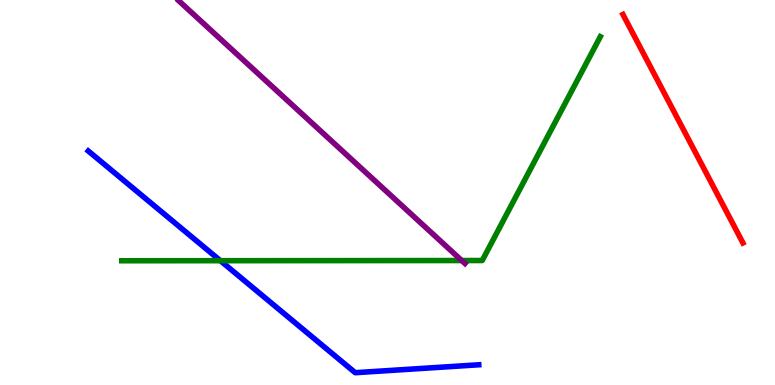[{'lines': ['blue', 'red'], 'intersections': []}, {'lines': ['green', 'red'], 'intersections': []}, {'lines': ['purple', 'red'], 'intersections': []}, {'lines': ['blue', 'green'], 'intersections': [{'x': 2.84, 'y': 3.23}]}, {'lines': ['blue', 'purple'], 'intersections': []}, {'lines': ['green', 'purple'], 'intersections': [{'x': 5.96, 'y': 3.23}]}]